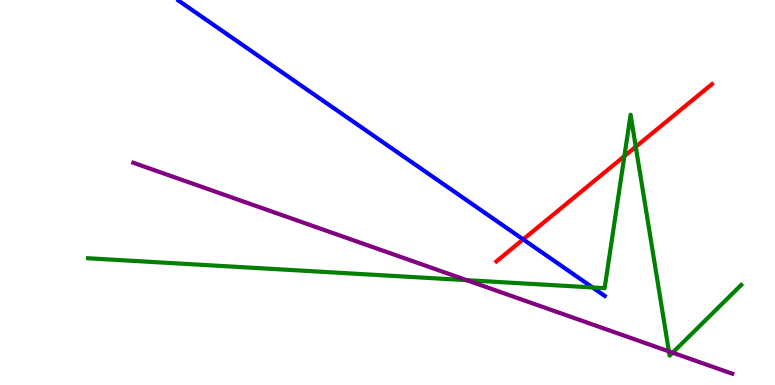[{'lines': ['blue', 'red'], 'intersections': [{'x': 6.75, 'y': 3.78}]}, {'lines': ['green', 'red'], 'intersections': [{'x': 8.06, 'y': 5.94}, {'x': 8.2, 'y': 6.19}]}, {'lines': ['purple', 'red'], 'intersections': []}, {'lines': ['blue', 'green'], 'intersections': [{'x': 7.65, 'y': 2.53}]}, {'lines': ['blue', 'purple'], 'intersections': []}, {'lines': ['green', 'purple'], 'intersections': [{'x': 6.02, 'y': 2.72}, {'x': 8.63, 'y': 0.873}, {'x': 8.68, 'y': 0.839}]}]